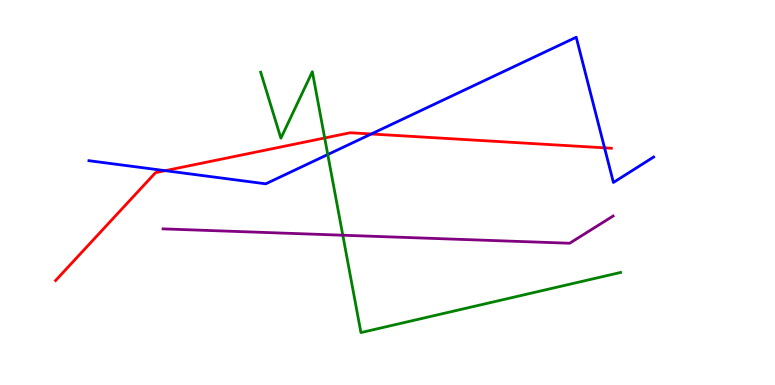[{'lines': ['blue', 'red'], 'intersections': [{'x': 2.13, 'y': 5.57}, {'x': 4.79, 'y': 6.52}, {'x': 7.8, 'y': 6.16}]}, {'lines': ['green', 'red'], 'intersections': [{'x': 4.19, 'y': 6.42}]}, {'lines': ['purple', 'red'], 'intersections': []}, {'lines': ['blue', 'green'], 'intersections': [{'x': 4.23, 'y': 5.99}]}, {'lines': ['blue', 'purple'], 'intersections': []}, {'lines': ['green', 'purple'], 'intersections': [{'x': 4.42, 'y': 3.89}]}]